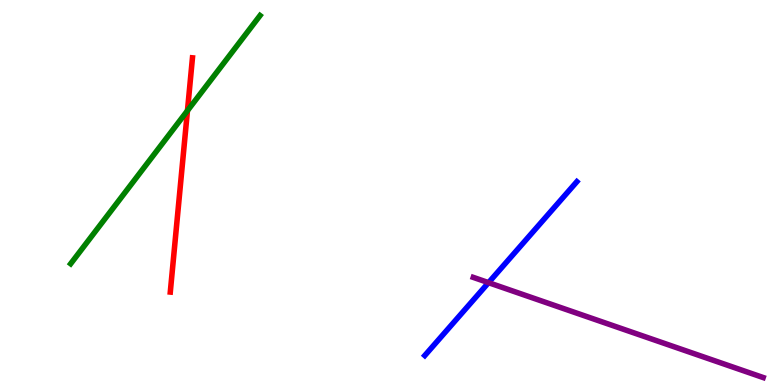[{'lines': ['blue', 'red'], 'intersections': []}, {'lines': ['green', 'red'], 'intersections': [{'x': 2.42, 'y': 7.13}]}, {'lines': ['purple', 'red'], 'intersections': []}, {'lines': ['blue', 'green'], 'intersections': []}, {'lines': ['blue', 'purple'], 'intersections': [{'x': 6.3, 'y': 2.66}]}, {'lines': ['green', 'purple'], 'intersections': []}]